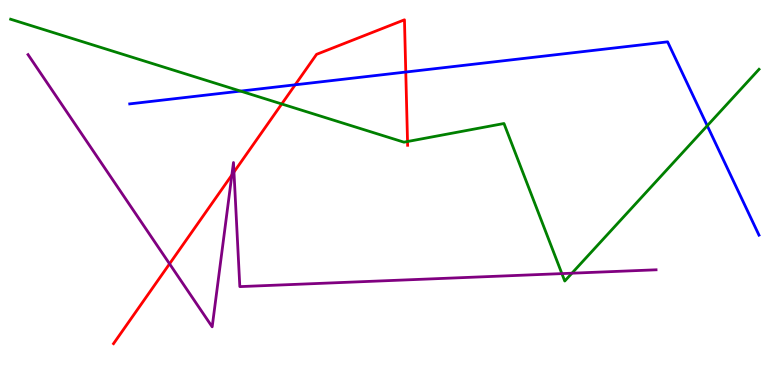[{'lines': ['blue', 'red'], 'intersections': [{'x': 3.81, 'y': 7.8}, {'x': 5.24, 'y': 8.13}]}, {'lines': ['green', 'red'], 'intersections': [{'x': 3.64, 'y': 7.3}, {'x': 5.26, 'y': 6.32}]}, {'lines': ['purple', 'red'], 'intersections': [{'x': 2.19, 'y': 3.15}, {'x': 2.99, 'y': 5.45}, {'x': 3.02, 'y': 5.53}]}, {'lines': ['blue', 'green'], 'intersections': [{'x': 3.1, 'y': 7.63}, {'x': 9.13, 'y': 6.73}]}, {'lines': ['blue', 'purple'], 'intersections': []}, {'lines': ['green', 'purple'], 'intersections': [{'x': 7.25, 'y': 2.89}, {'x': 7.38, 'y': 2.9}]}]